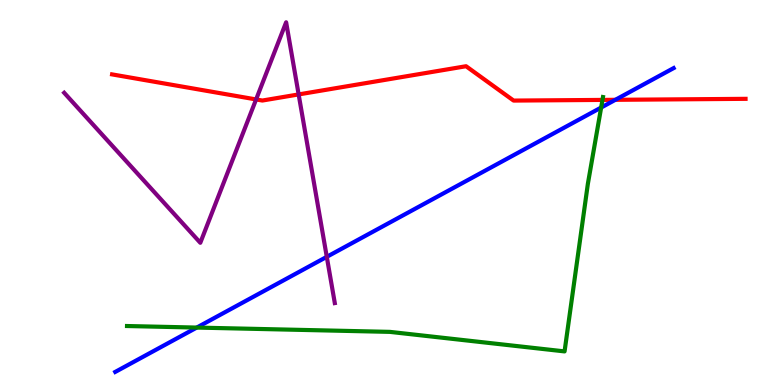[{'lines': ['blue', 'red'], 'intersections': [{'x': 7.94, 'y': 7.41}]}, {'lines': ['green', 'red'], 'intersections': [{'x': 7.77, 'y': 7.4}]}, {'lines': ['purple', 'red'], 'intersections': [{'x': 3.3, 'y': 7.42}, {'x': 3.85, 'y': 7.55}]}, {'lines': ['blue', 'green'], 'intersections': [{'x': 2.54, 'y': 1.49}, {'x': 7.76, 'y': 7.21}]}, {'lines': ['blue', 'purple'], 'intersections': [{'x': 4.22, 'y': 3.33}]}, {'lines': ['green', 'purple'], 'intersections': []}]